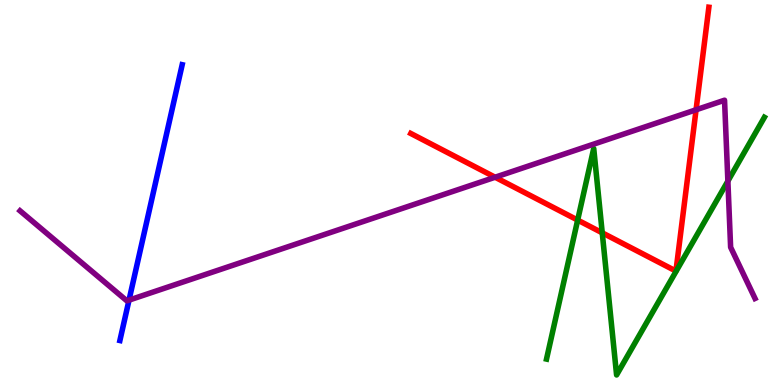[{'lines': ['blue', 'red'], 'intersections': []}, {'lines': ['green', 'red'], 'intersections': [{'x': 7.45, 'y': 4.28}, {'x': 7.77, 'y': 3.95}]}, {'lines': ['purple', 'red'], 'intersections': [{'x': 6.39, 'y': 5.4}, {'x': 8.98, 'y': 7.15}]}, {'lines': ['blue', 'green'], 'intersections': []}, {'lines': ['blue', 'purple'], 'intersections': [{'x': 1.66, 'y': 2.2}]}, {'lines': ['green', 'purple'], 'intersections': [{'x': 9.39, 'y': 5.3}]}]